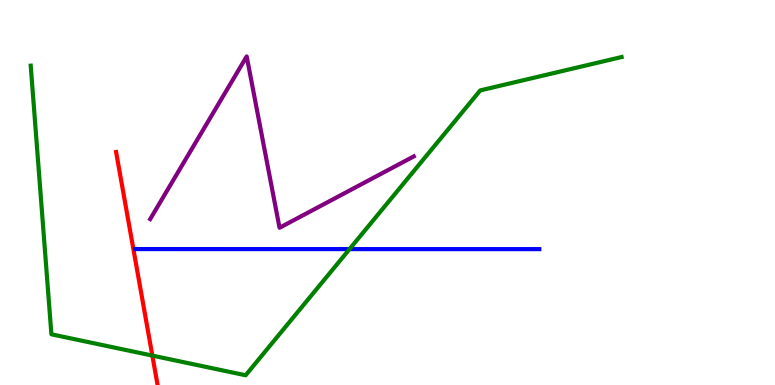[{'lines': ['blue', 'red'], 'intersections': []}, {'lines': ['green', 'red'], 'intersections': [{'x': 1.97, 'y': 0.764}]}, {'lines': ['purple', 'red'], 'intersections': []}, {'lines': ['blue', 'green'], 'intersections': [{'x': 4.51, 'y': 3.53}]}, {'lines': ['blue', 'purple'], 'intersections': []}, {'lines': ['green', 'purple'], 'intersections': []}]